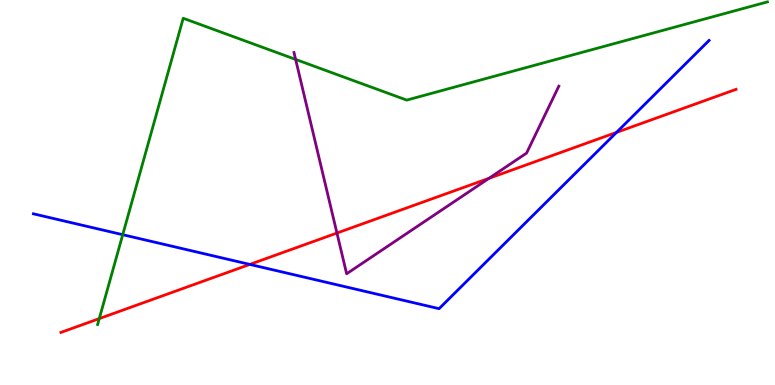[{'lines': ['blue', 'red'], 'intersections': [{'x': 3.22, 'y': 3.13}, {'x': 7.96, 'y': 6.56}]}, {'lines': ['green', 'red'], 'intersections': [{'x': 1.28, 'y': 1.72}]}, {'lines': ['purple', 'red'], 'intersections': [{'x': 4.35, 'y': 3.95}, {'x': 6.31, 'y': 5.37}]}, {'lines': ['blue', 'green'], 'intersections': [{'x': 1.58, 'y': 3.9}]}, {'lines': ['blue', 'purple'], 'intersections': []}, {'lines': ['green', 'purple'], 'intersections': [{'x': 3.81, 'y': 8.46}]}]